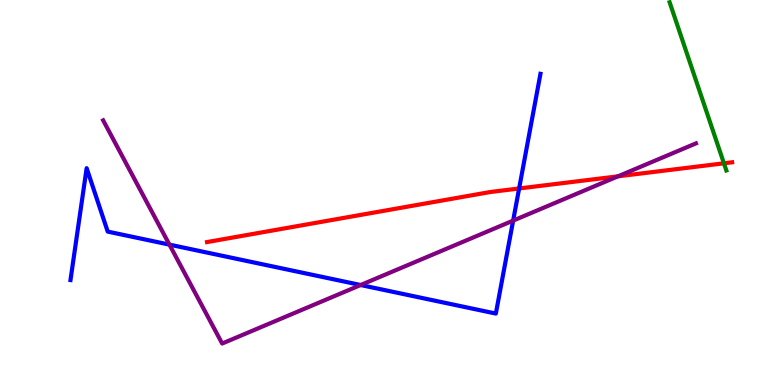[{'lines': ['blue', 'red'], 'intersections': [{'x': 6.7, 'y': 5.1}]}, {'lines': ['green', 'red'], 'intersections': [{'x': 9.34, 'y': 5.76}]}, {'lines': ['purple', 'red'], 'intersections': [{'x': 7.97, 'y': 5.42}]}, {'lines': ['blue', 'green'], 'intersections': []}, {'lines': ['blue', 'purple'], 'intersections': [{'x': 2.19, 'y': 3.65}, {'x': 4.65, 'y': 2.6}, {'x': 6.62, 'y': 4.27}]}, {'lines': ['green', 'purple'], 'intersections': []}]